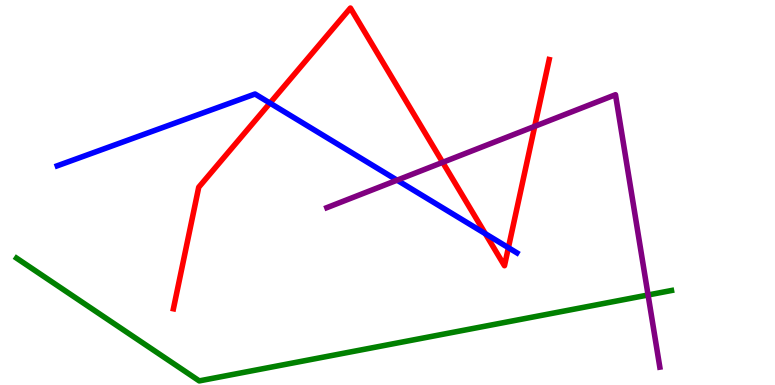[{'lines': ['blue', 'red'], 'intersections': [{'x': 3.48, 'y': 7.32}, {'x': 6.26, 'y': 3.93}, {'x': 6.56, 'y': 3.57}]}, {'lines': ['green', 'red'], 'intersections': []}, {'lines': ['purple', 'red'], 'intersections': [{'x': 5.71, 'y': 5.78}, {'x': 6.9, 'y': 6.72}]}, {'lines': ['blue', 'green'], 'intersections': []}, {'lines': ['blue', 'purple'], 'intersections': [{'x': 5.12, 'y': 5.32}]}, {'lines': ['green', 'purple'], 'intersections': [{'x': 8.36, 'y': 2.34}]}]